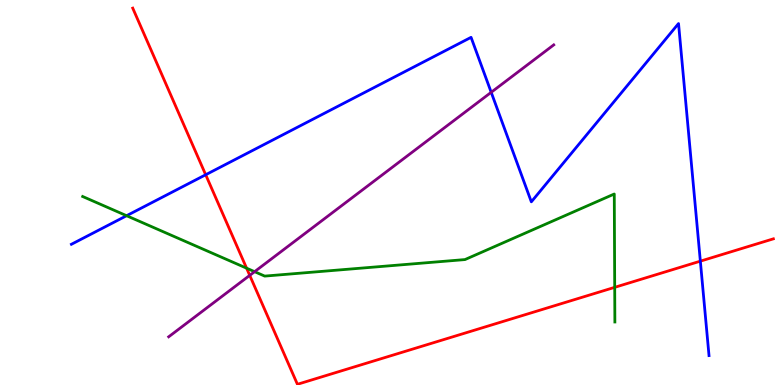[{'lines': ['blue', 'red'], 'intersections': [{'x': 2.65, 'y': 5.46}, {'x': 9.04, 'y': 3.22}]}, {'lines': ['green', 'red'], 'intersections': [{'x': 3.18, 'y': 3.03}, {'x': 7.93, 'y': 2.54}]}, {'lines': ['purple', 'red'], 'intersections': [{'x': 3.22, 'y': 2.85}]}, {'lines': ['blue', 'green'], 'intersections': [{'x': 1.63, 'y': 4.4}]}, {'lines': ['blue', 'purple'], 'intersections': [{'x': 6.34, 'y': 7.6}]}, {'lines': ['green', 'purple'], 'intersections': [{'x': 3.29, 'y': 2.94}]}]